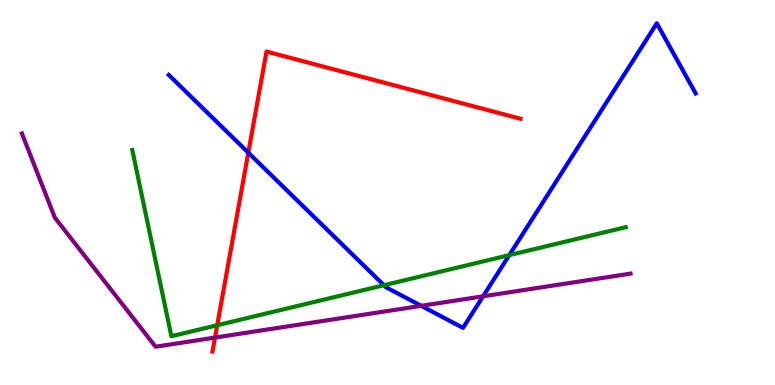[{'lines': ['blue', 'red'], 'intersections': [{'x': 3.2, 'y': 6.03}]}, {'lines': ['green', 'red'], 'intersections': [{'x': 2.8, 'y': 1.55}]}, {'lines': ['purple', 'red'], 'intersections': [{'x': 2.77, 'y': 1.23}]}, {'lines': ['blue', 'green'], 'intersections': [{'x': 4.95, 'y': 2.59}, {'x': 6.57, 'y': 3.37}]}, {'lines': ['blue', 'purple'], 'intersections': [{'x': 5.44, 'y': 2.06}, {'x': 6.23, 'y': 2.3}]}, {'lines': ['green', 'purple'], 'intersections': []}]